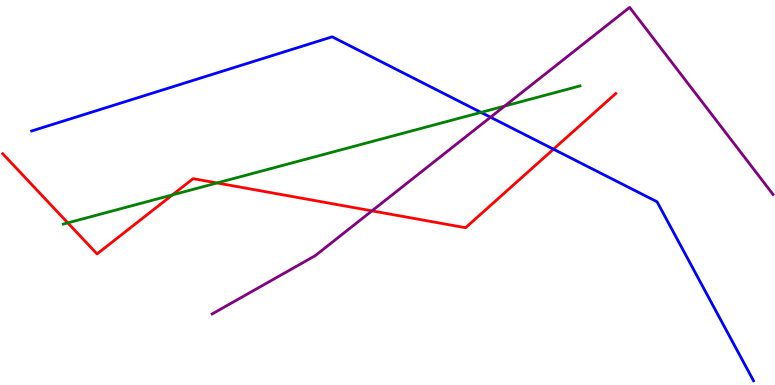[{'lines': ['blue', 'red'], 'intersections': [{'x': 7.14, 'y': 6.13}]}, {'lines': ['green', 'red'], 'intersections': [{'x': 0.875, 'y': 4.21}, {'x': 2.22, 'y': 4.94}, {'x': 2.8, 'y': 5.25}]}, {'lines': ['purple', 'red'], 'intersections': [{'x': 4.8, 'y': 4.52}]}, {'lines': ['blue', 'green'], 'intersections': [{'x': 6.21, 'y': 7.08}]}, {'lines': ['blue', 'purple'], 'intersections': [{'x': 6.33, 'y': 6.96}]}, {'lines': ['green', 'purple'], 'intersections': [{'x': 6.51, 'y': 7.25}]}]